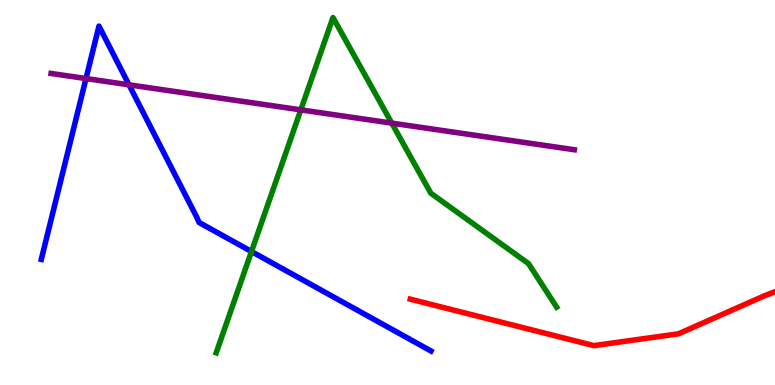[{'lines': ['blue', 'red'], 'intersections': []}, {'lines': ['green', 'red'], 'intersections': []}, {'lines': ['purple', 'red'], 'intersections': []}, {'lines': ['blue', 'green'], 'intersections': [{'x': 3.25, 'y': 3.47}]}, {'lines': ['blue', 'purple'], 'intersections': [{'x': 1.11, 'y': 7.96}, {'x': 1.66, 'y': 7.8}]}, {'lines': ['green', 'purple'], 'intersections': [{'x': 3.88, 'y': 7.15}, {'x': 5.06, 'y': 6.8}]}]